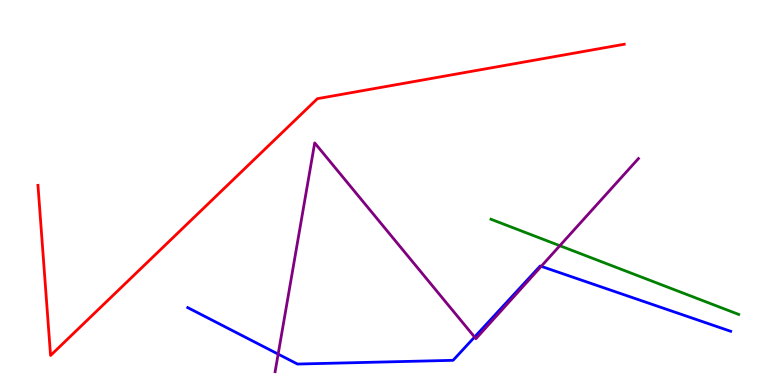[{'lines': ['blue', 'red'], 'intersections': []}, {'lines': ['green', 'red'], 'intersections': []}, {'lines': ['purple', 'red'], 'intersections': []}, {'lines': ['blue', 'green'], 'intersections': []}, {'lines': ['blue', 'purple'], 'intersections': [{'x': 3.59, 'y': 0.802}, {'x': 6.12, 'y': 1.25}, {'x': 6.98, 'y': 3.08}]}, {'lines': ['green', 'purple'], 'intersections': [{'x': 7.22, 'y': 3.62}]}]